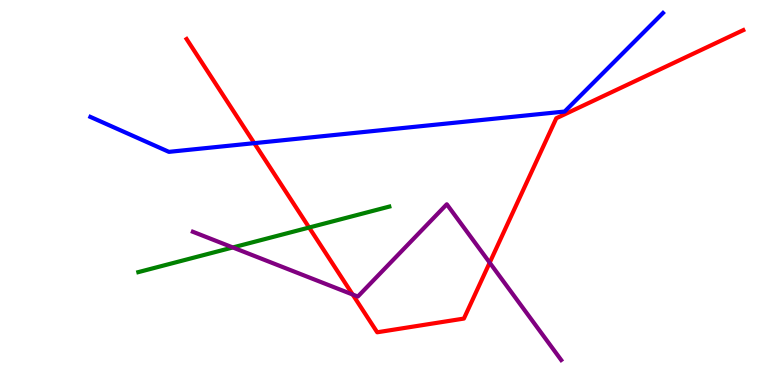[{'lines': ['blue', 'red'], 'intersections': [{'x': 3.28, 'y': 6.28}]}, {'lines': ['green', 'red'], 'intersections': [{'x': 3.99, 'y': 4.09}]}, {'lines': ['purple', 'red'], 'intersections': [{'x': 4.55, 'y': 2.35}, {'x': 6.32, 'y': 3.18}]}, {'lines': ['blue', 'green'], 'intersections': []}, {'lines': ['blue', 'purple'], 'intersections': []}, {'lines': ['green', 'purple'], 'intersections': [{'x': 3.0, 'y': 3.57}]}]